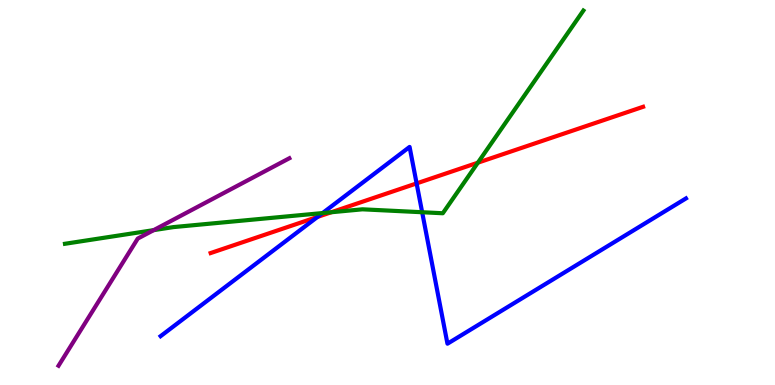[{'lines': ['blue', 'red'], 'intersections': [{'x': 4.1, 'y': 4.37}, {'x': 5.38, 'y': 5.24}]}, {'lines': ['green', 'red'], 'intersections': [{'x': 4.28, 'y': 4.49}, {'x': 6.17, 'y': 5.77}]}, {'lines': ['purple', 'red'], 'intersections': []}, {'lines': ['blue', 'green'], 'intersections': [{'x': 4.16, 'y': 4.47}, {'x': 5.45, 'y': 4.49}]}, {'lines': ['blue', 'purple'], 'intersections': []}, {'lines': ['green', 'purple'], 'intersections': [{'x': 1.98, 'y': 4.02}]}]